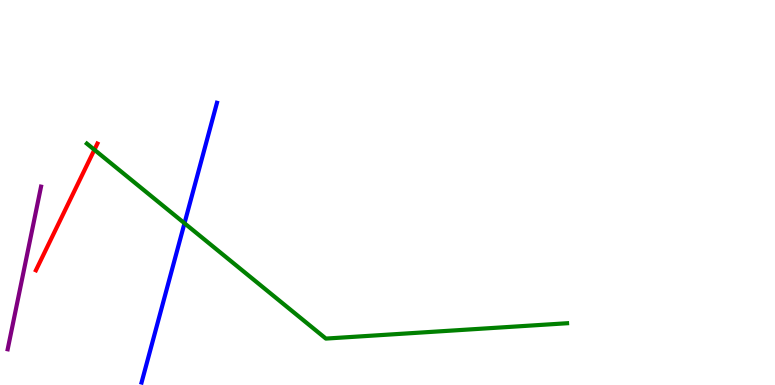[{'lines': ['blue', 'red'], 'intersections': []}, {'lines': ['green', 'red'], 'intersections': [{'x': 1.22, 'y': 6.11}]}, {'lines': ['purple', 'red'], 'intersections': []}, {'lines': ['blue', 'green'], 'intersections': [{'x': 2.38, 'y': 4.2}]}, {'lines': ['blue', 'purple'], 'intersections': []}, {'lines': ['green', 'purple'], 'intersections': []}]